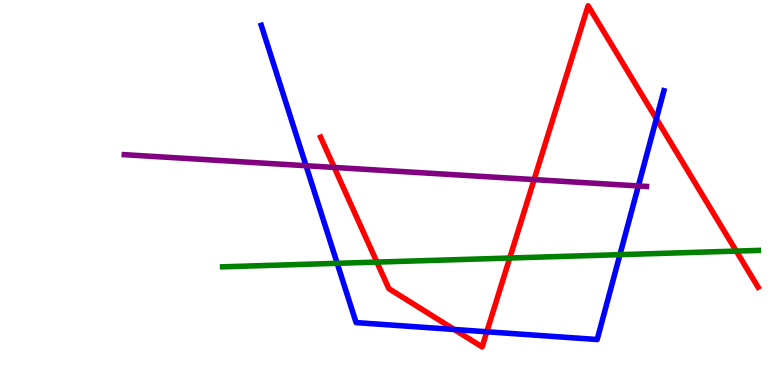[{'lines': ['blue', 'red'], 'intersections': [{'x': 5.86, 'y': 1.44}, {'x': 6.28, 'y': 1.38}, {'x': 8.47, 'y': 6.91}]}, {'lines': ['green', 'red'], 'intersections': [{'x': 4.86, 'y': 3.19}, {'x': 6.58, 'y': 3.3}, {'x': 9.5, 'y': 3.48}]}, {'lines': ['purple', 'red'], 'intersections': [{'x': 4.31, 'y': 5.65}, {'x': 6.89, 'y': 5.34}]}, {'lines': ['blue', 'green'], 'intersections': [{'x': 4.35, 'y': 3.16}, {'x': 8.0, 'y': 3.39}]}, {'lines': ['blue', 'purple'], 'intersections': [{'x': 3.95, 'y': 5.7}, {'x': 8.24, 'y': 5.17}]}, {'lines': ['green', 'purple'], 'intersections': []}]